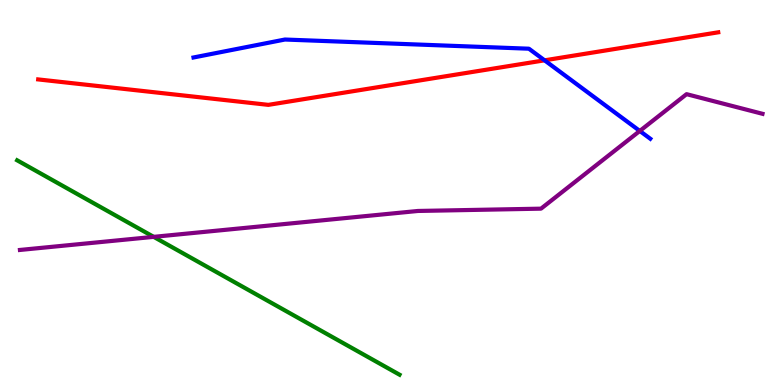[{'lines': ['blue', 'red'], 'intersections': [{'x': 7.03, 'y': 8.43}]}, {'lines': ['green', 'red'], 'intersections': []}, {'lines': ['purple', 'red'], 'intersections': []}, {'lines': ['blue', 'green'], 'intersections': []}, {'lines': ['blue', 'purple'], 'intersections': [{'x': 8.26, 'y': 6.6}]}, {'lines': ['green', 'purple'], 'intersections': [{'x': 1.98, 'y': 3.85}]}]